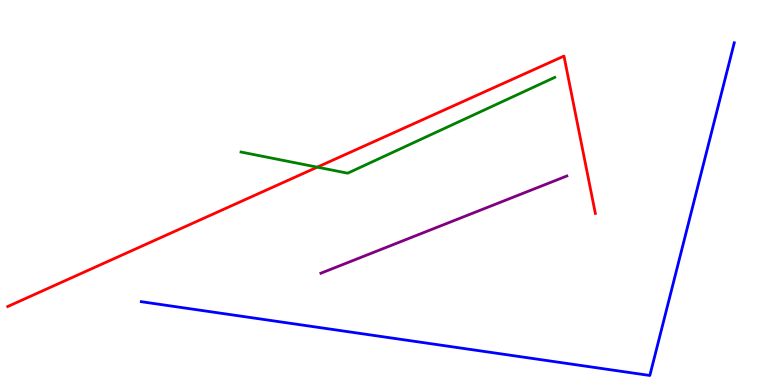[{'lines': ['blue', 'red'], 'intersections': []}, {'lines': ['green', 'red'], 'intersections': [{'x': 4.09, 'y': 5.66}]}, {'lines': ['purple', 'red'], 'intersections': []}, {'lines': ['blue', 'green'], 'intersections': []}, {'lines': ['blue', 'purple'], 'intersections': []}, {'lines': ['green', 'purple'], 'intersections': []}]